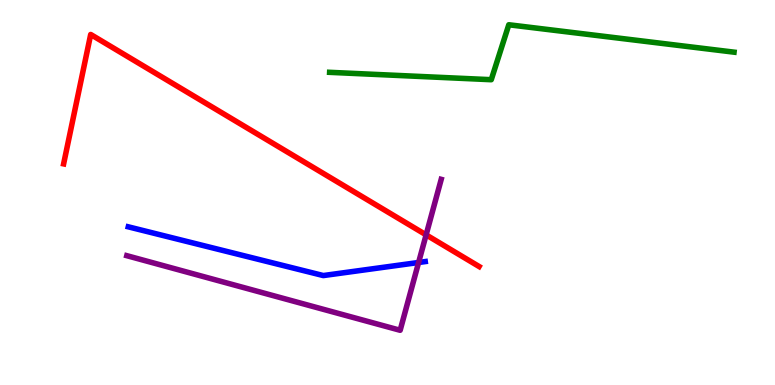[{'lines': ['blue', 'red'], 'intersections': []}, {'lines': ['green', 'red'], 'intersections': []}, {'lines': ['purple', 'red'], 'intersections': [{'x': 5.5, 'y': 3.9}]}, {'lines': ['blue', 'green'], 'intersections': []}, {'lines': ['blue', 'purple'], 'intersections': [{'x': 5.4, 'y': 3.18}]}, {'lines': ['green', 'purple'], 'intersections': []}]